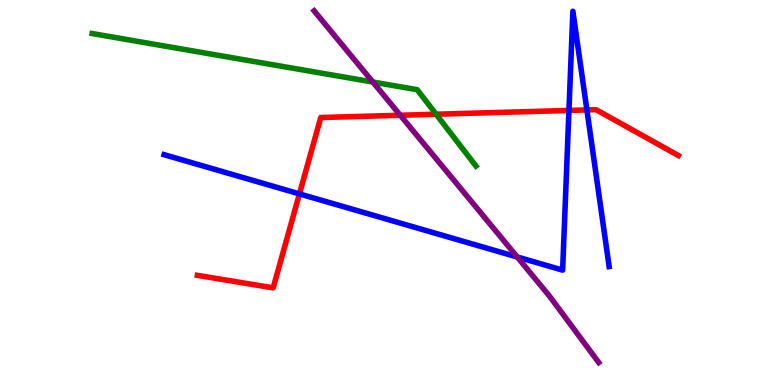[{'lines': ['blue', 'red'], 'intersections': [{'x': 3.86, 'y': 4.96}, {'x': 7.34, 'y': 7.13}, {'x': 7.57, 'y': 7.15}]}, {'lines': ['green', 'red'], 'intersections': [{'x': 5.63, 'y': 7.03}]}, {'lines': ['purple', 'red'], 'intersections': [{'x': 5.16, 'y': 7.01}]}, {'lines': ['blue', 'green'], 'intersections': []}, {'lines': ['blue', 'purple'], 'intersections': [{'x': 6.67, 'y': 3.33}]}, {'lines': ['green', 'purple'], 'intersections': [{'x': 4.81, 'y': 7.87}]}]